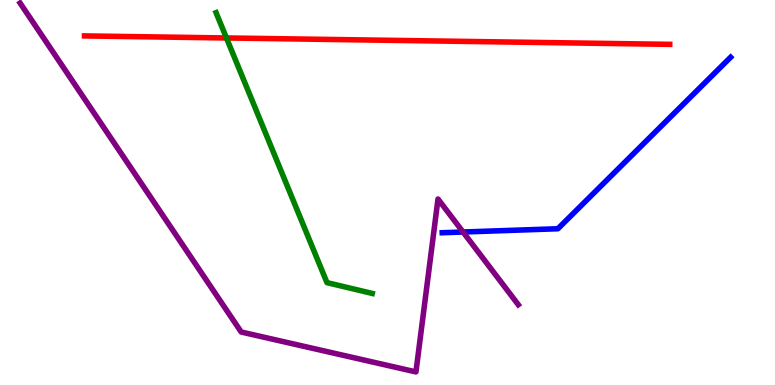[{'lines': ['blue', 'red'], 'intersections': []}, {'lines': ['green', 'red'], 'intersections': [{'x': 2.92, 'y': 9.01}]}, {'lines': ['purple', 'red'], 'intersections': []}, {'lines': ['blue', 'green'], 'intersections': []}, {'lines': ['blue', 'purple'], 'intersections': [{'x': 5.97, 'y': 3.97}]}, {'lines': ['green', 'purple'], 'intersections': []}]